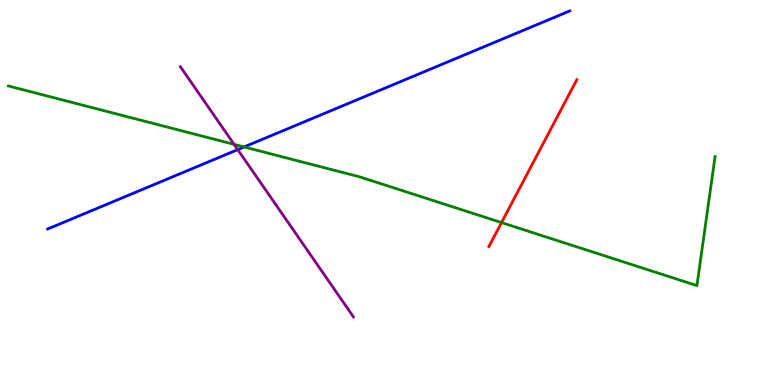[{'lines': ['blue', 'red'], 'intersections': []}, {'lines': ['green', 'red'], 'intersections': [{'x': 6.47, 'y': 4.22}]}, {'lines': ['purple', 'red'], 'intersections': []}, {'lines': ['blue', 'green'], 'intersections': [{'x': 3.15, 'y': 6.18}]}, {'lines': ['blue', 'purple'], 'intersections': [{'x': 3.07, 'y': 6.11}]}, {'lines': ['green', 'purple'], 'intersections': [{'x': 3.02, 'y': 6.25}]}]